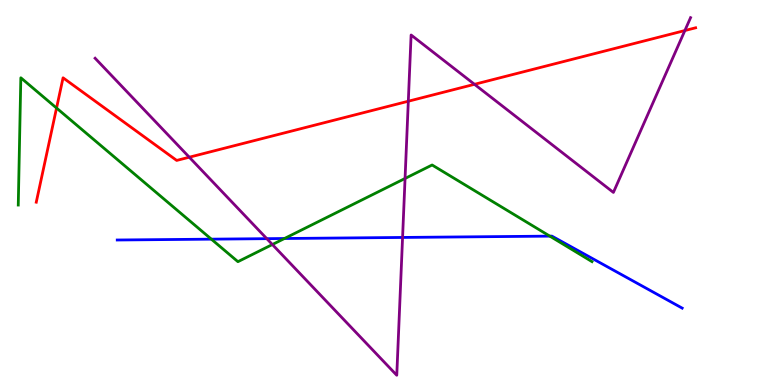[{'lines': ['blue', 'red'], 'intersections': []}, {'lines': ['green', 'red'], 'intersections': [{'x': 0.73, 'y': 7.19}]}, {'lines': ['purple', 'red'], 'intersections': [{'x': 2.44, 'y': 5.92}, {'x': 5.27, 'y': 7.37}, {'x': 6.12, 'y': 7.81}, {'x': 8.84, 'y': 9.21}]}, {'lines': ['blue', 'green'], 'intersections': [{'x': 2.73, 'y': 3.79}, {'x': 3.67, 'y': 3.81}, {'x': 7.09, 'y': 3.87}]}, {'lines': ['blue', 'purple'], 'intersections': [{'x': 3.44, 'y': 3.8}, {'x': 5.19, 'y': 3.83}]}, {'lines': ['green', 'purple'], 'intersections': [{'x': 3.51, 'y': 3.65}, {'x': 5.23, 'y': 5.36}]}]